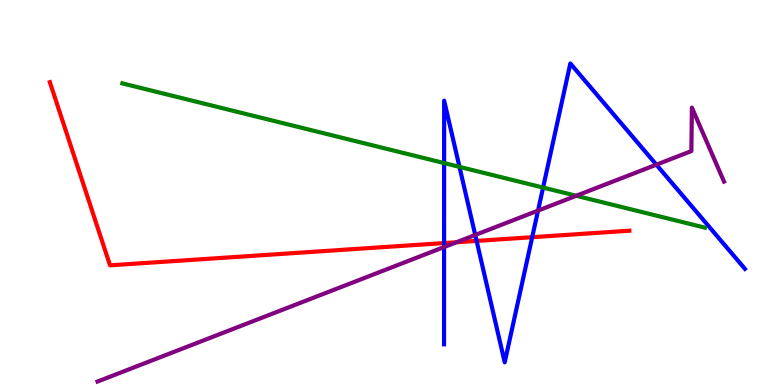[{'lines': ['blue', 'red'], 'intersections': [{'x': 5.73, 'y': 3.69}, {'x': 6.15, 'y': 3.74}, {'x': 6.87, 'y': 3.84}]}, {'lines': ['green', 'red'], 'intersections': []}, {'lines': ['purple', 'red'], 'intersections': [{'x': 5.89, 'y': 3.71}]}, {'lines': ['blue', 'green'], 'intersections': [{'x': 5.73, 'y': 5.76}, {'x': 5.93, 'y': 5.67}, {'x': 7.01, 'y': 5.13}]}, {'lines': ['blue', 'purple'], 'intersections': [{'x': 5.73, 'y': 3.58}, {'x': 6.13, 'y': 3.9}, {'x': 6.94, 'y': 4.53}, {'x': 8.47, 'y': 5.72}]}, {'lines': ['green', 'purple'], 'intersections': [{'x': 7.44, 'y': 4.91}]}]